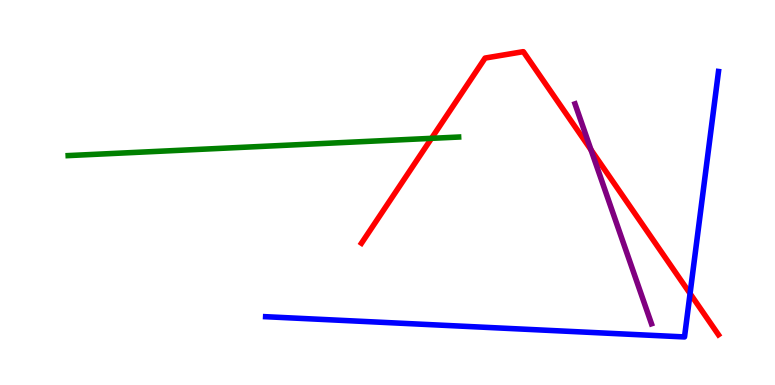[{'lines': ['blue', 'red'], 'intersections': [{'x': 8.9, 'y': 2.38}]}, {'lines': ['green', 'red'], 'intersections': [{'x': 5.57, 'y': 6.41}]}, {'lines': ['purple', 'red'], 'intersections': [{'x': 7.63, 'y': 6.11}]}, {'lines': ['blue', 'green'], 'intersections': []}, {'lines': ['blue', 'purple'], 'intersections': []}, {'lines': ['green', 'purple'], 'intersections': []}]